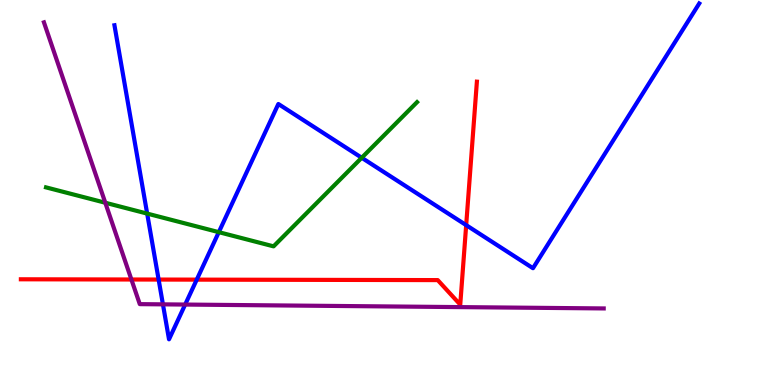[{'lines': ['blue', 'red'], 'intersections': [{'x': 2.05, 'y': 2.74}, {'x': 2.54, 'y': 2.74}, {'x': 6.02, 'y': 4.15}]}, {'lines': ['green', 'red'], 'intersections': []}, {'lines': ['purple', 'red'], 'intersections': [{'x': 1.7, 'y': 2.74}]}, {'lines': ['blue', 'green'], 'intersections': [{'x': 1.9, 'y': 4.45}, {'x': 2.82, 'y': 3.97}, {'x': 4.67, 'y': 5.9}]}, {'lines': ['blue', 'purple'], 'intersections': [{'x': 2.1, 'y': 2.09}, {'x': 2.39, 'y': 2.09}]}, {'lines': ['green', 'purple'], 'intersections': [{'x': 1.36, 'y': 4.73}]}]